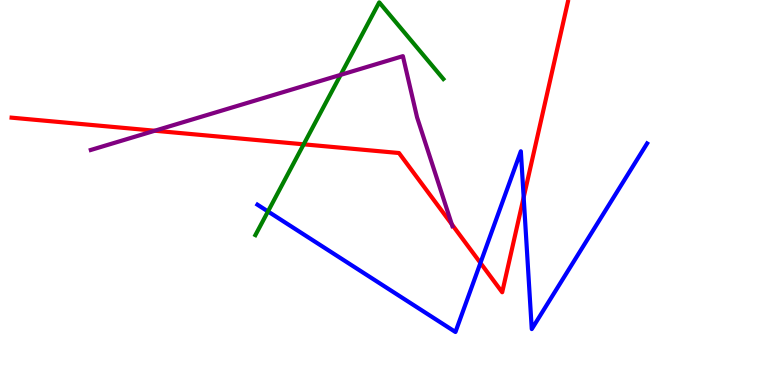[{'lines': ['blue', 'red'], 'intersections': [{'x': 6.2, 'y': 3.17}, {'x': 6.76, 'y': 4.88}]}, {'lines': ['green', 'red'], 'intersections': [{'x': 3.92, 'y': 6.25}]}, {'lines': ['purple', 'red'], 'intersections': [{'x': 2.0, 'y': 6.6}, {'x': 5.83, 'y': 4.17}]}, {'lines': ['blue', 'green'], 'intersections': [{'x': 3.46, 'y': 4.51}]}, {'lines': ['blue', 'purple'], 'intersections': []}, {'lines': ['green', 'purple'], 'intersections': [{'x': 4.4, 'y': 8.06}]}]